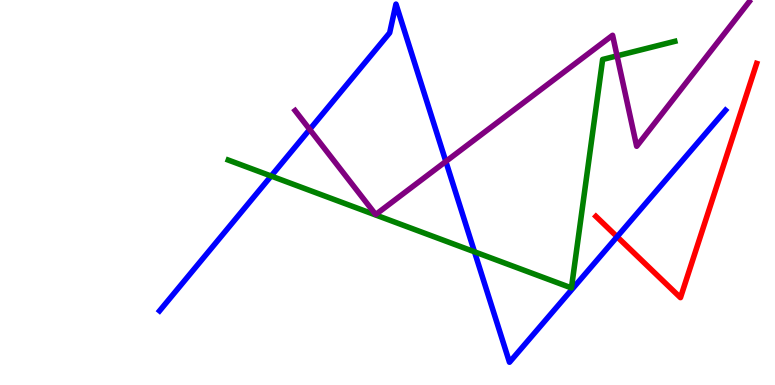[{'lines': ['blue', 'red'], 'intersections': [{'x': 7.96, 'y': 3.85}]}, {'lines': ['green', 'red'], 'intersections': []}, {'lines': ['purple', 'red'], 'intersections': []}, {'lines': ['blue', 'green'], 'intersections': [{'x': 3.5, 'y': 5.43}, {'x': 6.12, 'y': 3.46}]}, {'lines': ['blue', 'purple'], 'intersections': [{'x': 4.0, 'y': 6.64}, {'x': 5.75, 'y': 5.81}]}, {'lines': ['green', 'purple'], 'intersections': [{'x': 7.96, 'y': 8.55}]}]